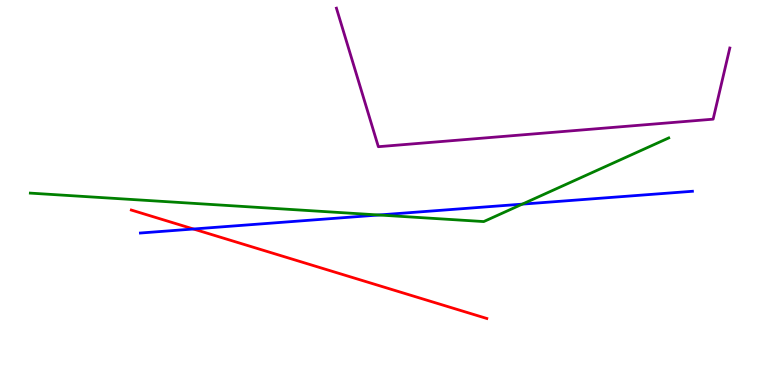[{'lines': ['blue', 'red'], 'intersections': [{'x': 2.5, 'y': 4.05}]}, {'lines': ['green', 'red'], 'intersections': []}, {'lines': ['purple', 'red'], 'intersections': []}, {'lines': ['blue', 'green'], 'intersections': [{'x': 4.89, 'y': 4.42}, {'x': 6.74, 'y': 4.7}]}, {'lines': ['blue', 'purple'], 'intersections': []}, {'lines': ['green', 'purple'], 'intersections': []}]